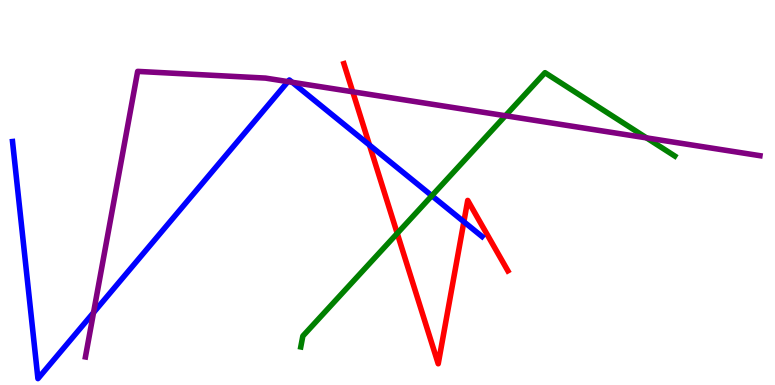[{'lines': ['blue', 'red'], 'intersections': [{'x': 4.77, 'y': 6.23}, {'x': 5.99, 'y': 4.24}]}, {'lines': ['green', 'red'], 'intersections': [{'x': 5.13, 'y': 3.94}]}, {'lines': ['purple', 'red'], 'intersections': [{'x': 4.55, 'y': 7.62}]}, {'lines': ['blue', 'green'], 'intersections': [{'x': 5.57, 'y': 4.92}]}, {'lines': ['blue', 'purple'], 'intersections': [{'x': 1.21, 'y': 1.88}, {'x': 3.72, 'y': 7.88}, {'x': 3.77, 'y': 7.86}]}, {'lines': ['green', 'purple'], 'intersections': [{'x': 6.52, 'y': 6.99}, {'x': 8.34, 'y': 6.42}]}]